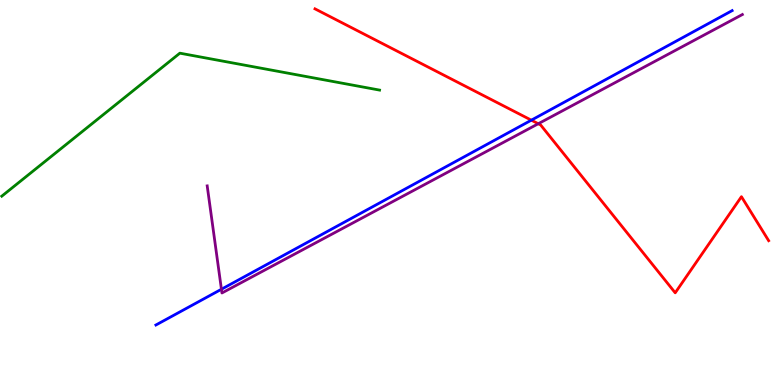[{'lines': ['blue', 'red'], 'intersections': [{'x': 6.86, 'y': 6.88}]}, {'lines': ['green', 'red'], 'intersections': []}, {'lines': ['purple', 'red'], 'intersections': [{'x': 6.95, 'y': 6.79}]}, {'lines': ['blue', 'green'], 'intersections': []}, {'lines': ['blue', 'purple'], 'intersections': [{'x': 2.86, 'y': 2.49}]}, {'lines': ['green', 'purple'], 'intersections': []}]